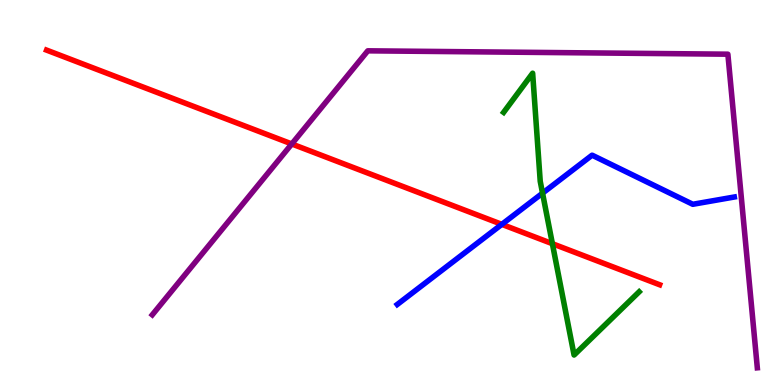[{'lines': ['blue', 'red'], 'intersections': [{'x': 6.48, 'y': 4.17}]}, {'lines': ['green', 'red'], 'intersections': [{'x': 7.13, 'y': 3.67}]}, {'lines': ['purple', 'red'], 'intersections': [{'x': 3.76, 'y': 6.26}]}, {'lines': ['blue', 'green'], 'intersections': [{'x': 7.0, 'y': 4.98}]}, {'lines': ['blue', 'purple'], 'intersections': []}, {'lines': ['green', 'purple'], 'intersections': []}]